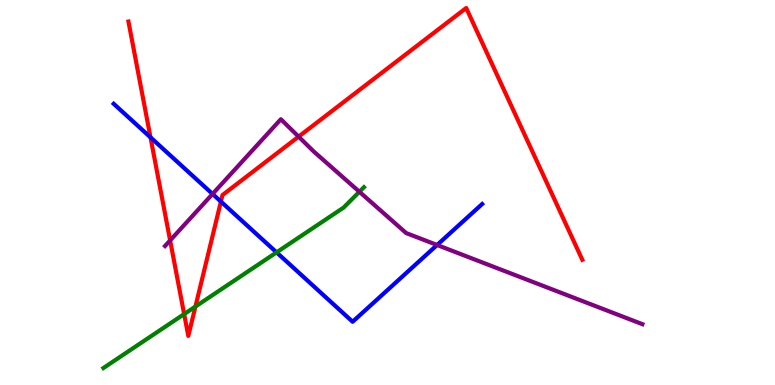[{'lines': ['blue', 'red'], 'intersections': [{'x': 1.94, 'y': 6.43}, {'x': 2.85, 'y': 4.76}]}, {'lines': ['green', 'red'], 'intersections': [{'x': 2.38, 'y': 1.84}, {'x': 2.52, 'y': 2.04}]}, {'lines': ['purple', 'red'], 'intersections': [{'x': 2.2, 'y': 3.76}, {'x': 3.85, 'y': 6.45}]}, {'lines': ['blue', 'green'], 'intersections': [{'x': 3.57, 'y': 3.45}]}, {'lines': ['blue', 'purple'], 'intersections': [{'x': 2.74, 'y': 4.96}, {'x': 5.64, 'y': 3.64}]}, {'lines': ['green', 'purple'], 'intersections': [{'x': 4.64, 'y': 5.02}]}]